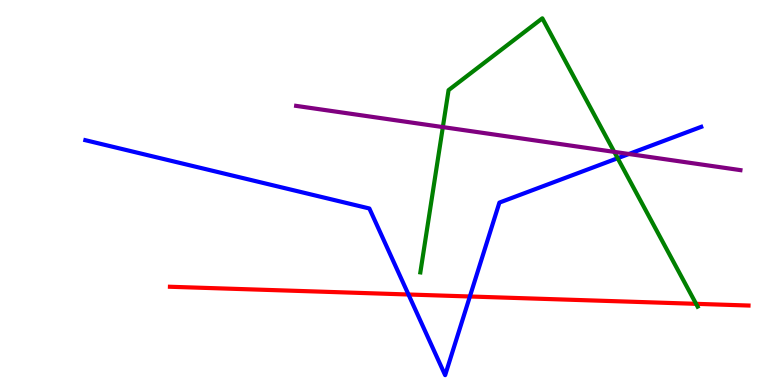[{'lines': ['blue', 'red'], 'intersections': [{'x': 5.27, 'y': 2.35}, {'x': 6.06, 'y': 2.3}]}, {'lines': ['green', 'red'], 'intersections': [{'x': 8.98, 'y': 2.11}]}, {'lines': ['purple', 'red'], 'intersections': []}, {'lines': ['blue', 'green'], 'intersections': [{'x': 7.97, 'y': 5.89}]}, {'lines': ['blue', 'purple'], 'intersections': [{'x': 8.11, 'y': 6.0}]}, {'lines': ['green', 'purple'], 'intersections': [{'x': 5.71, 'y': 6.7}, {'x': 7.93, 'y': 6.06}]}]